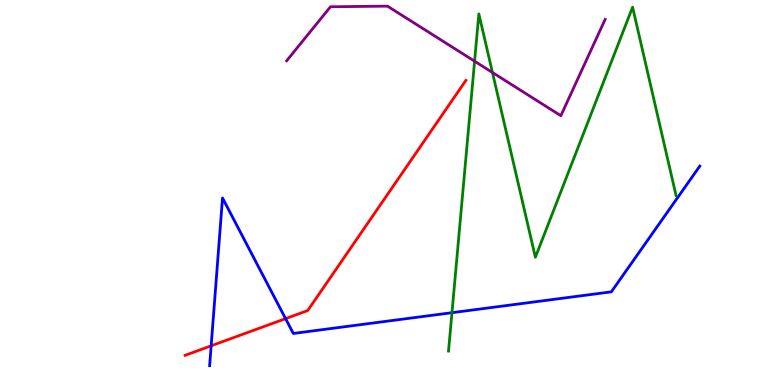[{'lines': ['blue', 'red'], 'intersections': [{'x': 2.72, 'y': 1.02}, {'x': 3.68, 'y': 1.72}]}, {'lines': ['green', 'red'], 'intersections': []}, {'lines': ['purple', 'red'], 'intersections': []}, {'lines': ['blue', 'green'], 'intersections': [{'x': 5.83, 'y': 1.88}]}, {'lines': ['blue', 'purple'], 'intersections': []}, {'lines': ['green', 'purple'], 'intersections': [{'x': 6.12, 'y': 8.41}, {'x': 6.35, 'y': 8.12}]}]